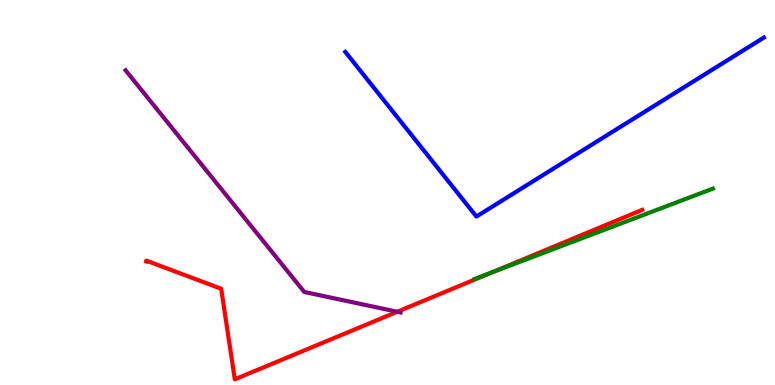[{'lines': ['blue', 'red'], 'intersections': []}, {'lines': ['green', 'red'], 'intersections': [{'x': 6.35, 'y': 2.92}]}, {'lines': ['purple', 'red'], 'intersections': [{'x': 5.13, 'y': 1.9}]}, {'lines': ['blue', 'green'], 'intersections': []}, {'lines': ['blue', 'purple'], 'intersections': []}, {'lines': ['green', 'purple'], 'intersections': []}]